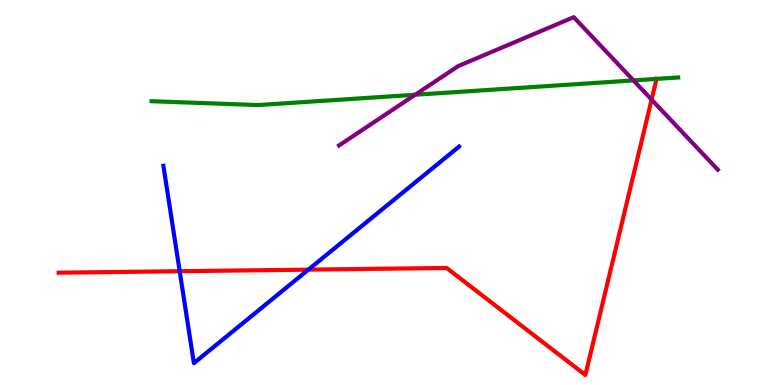[{'lines': ['blue', 'red'], 'intersections': [{'x': 2.32, 'y': 2.96}, {'x': 3.98, 'y': 3.0}]}, {'lines': ['green', 'red'], 'intersections': [{'x': 8.47, 'y': 7.95}]}, {'lines': ['purple', 'red'], 'intersections': [{'x': 8.41, 'y': 7.41}]}, {'lines': ['blue', 'green'], 'intersections': []}, {'lines': ['blue', 'purple'], 'intersections': []}, {'lines': ['green', 'purple'], 'intersections': [{'x': 5.36, 'y': 7.54}, {'x': 8.17, 'y': 7.91}]}]